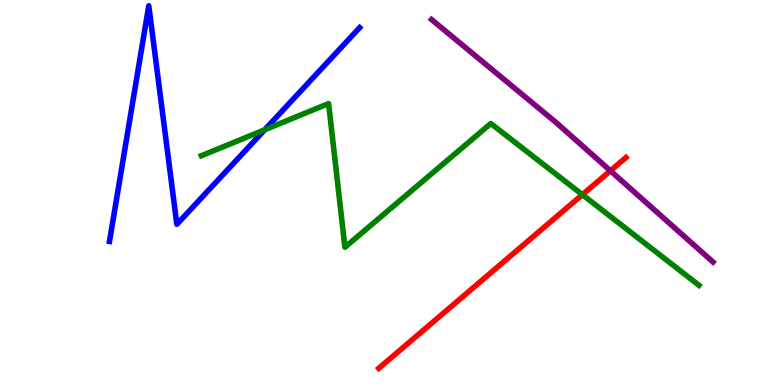[{'lines': ['blue', 'red'], 'intersections': []}, {'lines': ['green', 'red'], 'intersections': [{'x': 7.51, 'y': 4.94}]}, {'lines': ['purple', 'red'], 'intersections': [{'x': 7.88, 'y': 5.56}]}, {'lines': ['blue', 'green'], 'intersections': [{'x': 3.42, 'y': 6.63}]}, {'lines': ['blue', 'purple'], 'intersections': []}, {'lines': ['green', 'purple'], 'intersections': []}]